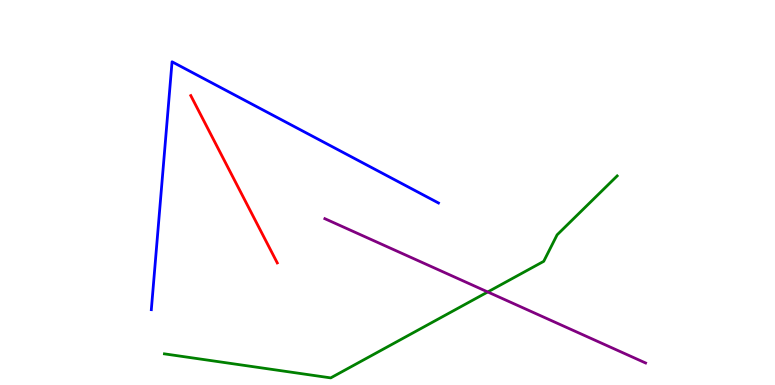[{'lines': ['blue', 'red'], 'intersections': []}, {'lines': ['green', 'red'], 'intersections': []}, {'lines': ['purple', 'red'], 'intersections': []}, {'lines': ['blue', 'green'], 'intersections': []}, {'lines': ['blue', 'purple'], 'intersections': []}, {'lines': ['green', 'purple'], 'intersections': [{'x': 6.29, 'y': 2.42}]}]